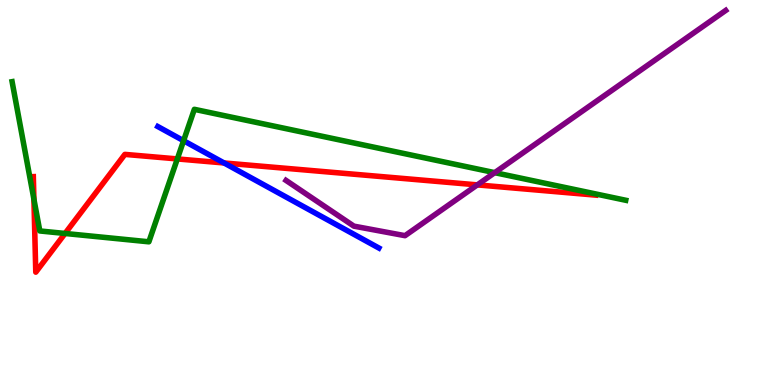[{'lines': ['blue', 'red'], 'intersections': [{'x': 2.89, 'y': 5.77}]}, {'lines': ['green', 'red'], 'intersections': [{'x': 0.438, 'y': 4.83}, {'x': 0.839, 'y': 3.94}, {'x': 2.29, 'y': 5.87}]}, {'lines': ['purple', 'red'], 'intersections': [{'x': 6.16, 'y': 5.2}]}, {'lines': ['blue', 'green'], 'intersections': [{'x': 2.37, 'y': 6.35}]}, {'lines': ['blue', 'purple'], 'intersections': []}, {'lines': ['green', 'purple'], 'intersections': [{'x': 6.38, 'y': 5.52}]}]